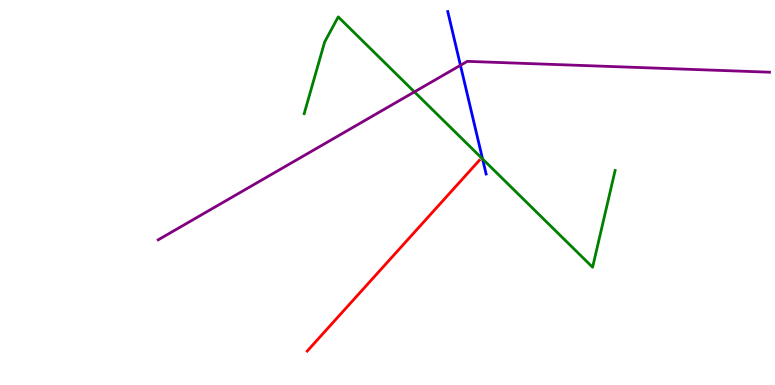[{'lines': ['blue', 'red'], 'intersections': []}, {'lines': ['green', 'red'], 'intersections': []}, {'lines': ['purple', 'red'], 'intersections': []}, {'lines': ['blue', 'green'], 'intersections': [{'x': 6.23, 'y': 5.87}]}, {'lines': ['blue', 'purple'], 'intersections': [{'x': 5.94, 'y': 8.3}]}, {'lines': ['green', 'purple'], 'intersections': [{'x': 5.35, 'y': 7.61}]}]